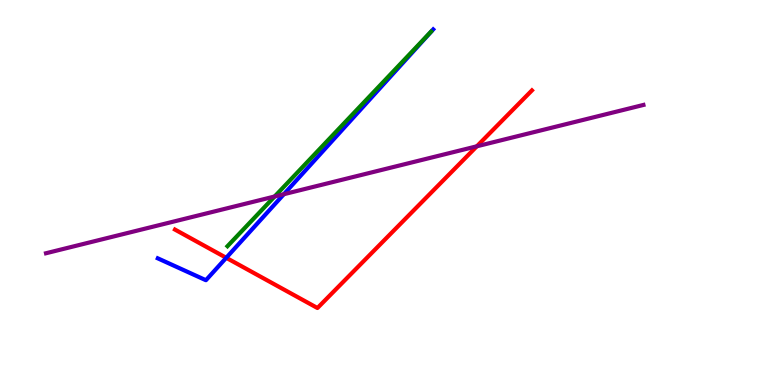[{'lines': ['blue', 'red'], 'intersections': [{'x': 2.92, 'y': 3.3}]}, {'lines': ['green', 'red'], 'intersections': []}, {'lines': ['purple', 'red'], 'intersections': [{'x': 6.15, 'y': 6.2}]}, {'lines': ['blue', 'green'], 'intersections': []}, {'lines': ['blue', 'purple'], 'intersections': [{'x': 3.66, 'y': 4.96}]}, {'lines': ['green', 'purple'], 'intersections': [{'x': 3.54, 'y': 4.9}]}]